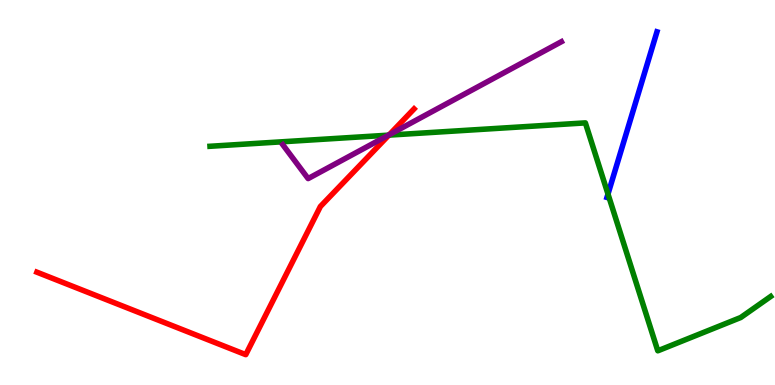[{'lines': ['blue', 'red'], 'intersections': []}, {'lines': ['green', 'red'], 'intersections': [{'x': 5.02, 'y': 6.49}]}, {'lines': ['purple', 'red'], 'intersections': [{'x': 5.02, 'y': 6.5}]}, {'lines': ['blue', 'green'], 'intersections': [{'x': 7.84, 'y': 4.96}]}, {'lines': ['blue', 'purple'], 'intersections': []}, {'lines': ['green', 'purple'], 'intersections': [{'x': 5.01, 'y': 6.49}]}]